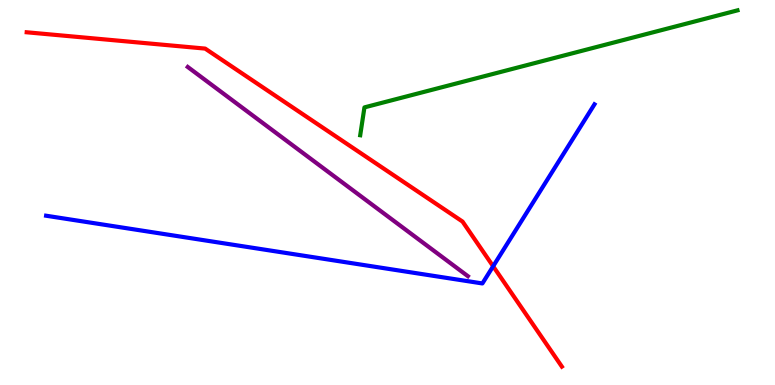[{'lines': ['blue', 'red'], 'intersections': [{'x': 6.36, 'y': 3.08}]}, {'lines': ['green', 'red'], 'intersections': []}, {'lines': ['purple', 'red'], 'intersections': []}, {'lines': ['blue', 'green'], 'intersections': []}, {'lines': ['blue', 'purple'], 'intersections': []}, {'lines': ['green', 'purple'], 'intersections': []}]